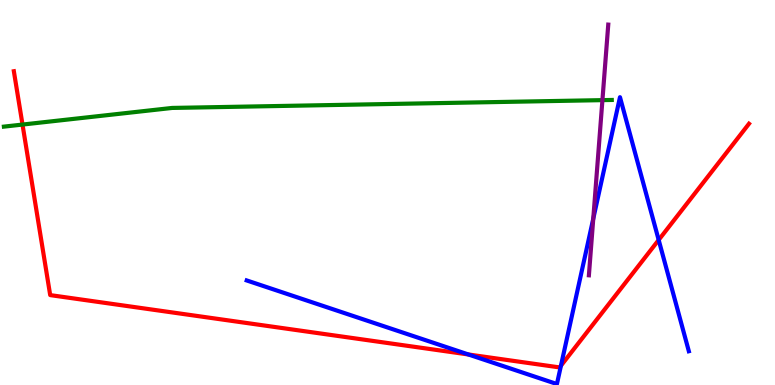[{'lines': ['blue', 'red'], 'intersections': [{'x': 6.04, 'y': 0.793}, {'x': 7.24, 'y': 0.502}, {'x': 8.5, 'y': 3.77}]}, {'lines': ['green', 'red'], 'intersections': [{'x': 0.29, 'y': 6.76}]}, {'lines': ['purple', 'red'], 'intersections': []}, {'lines': ['blue', 'green'], 'intersections': []}, {'lines': ['blue', 'purple'], 'intersections': [{'x': 7.66, 'y': 4.32}]}, {'lines': ['green', 'purple'], 'intersections': [{'x': 7.77, 'y': 7.4}]}]